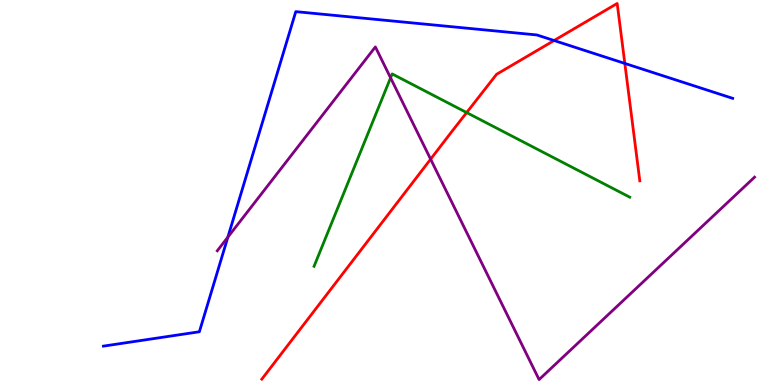[{'lines': ['blue', 'red'], 'intersections': [{'x': 7.15, 'y': 8.95}, {'x': 8.06, 'y': 8.35}]}, {'lines': ['green', 'red'], 'intersections': [{'x': 6.02, 'y': 7.08}]}, {'lines': ['purple', 'red'], 'intersections': [{'x': 5.56, 'y': 5.87}]}, {'lines': ['blue', 'green'], 'intersections': []}, {'lines': ['blue', 'purple'], 'intersections': [{'x': 2.94, 'y': 3.84}]}, {'lines': ['green', 'purple'], 'intersections': [{'x': 5.04, 'y': 7.98}]}]